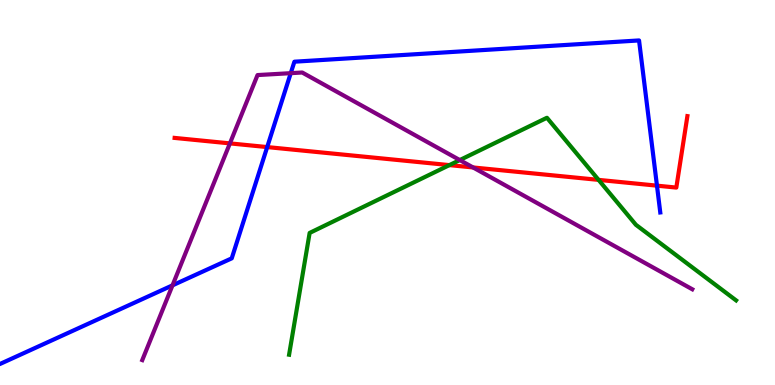[{'lines': ['blue', 'red'], 'intersections': [{'x': 3.45, 'y': 6.18}, {'x': 8.48, 'y': 5.18}]}, {'lines': ['green', 'red'], 'intersections': [{'x': 5.8, 'y': 5.71}, {'x': 7.72, 'y': 5.33}]}, {'lines': ['purple', 'red'], 'intersections': [{'x': 2.97, 'y': 6.28}, {'x': 6.1, 'y': 5.65}]}, {'lines': ['blue', 'green'], 'intersections': []}, {'lines': ['blue', 'purple'], 'intersections': [{'x': 2.23, 'y': 2.59}, {'x': 3.75, 'y': 8.1}]}, {'lines': ['green', 'purple'], 'intersections': [{'x': 5.93, 'y': 5.84}]}]